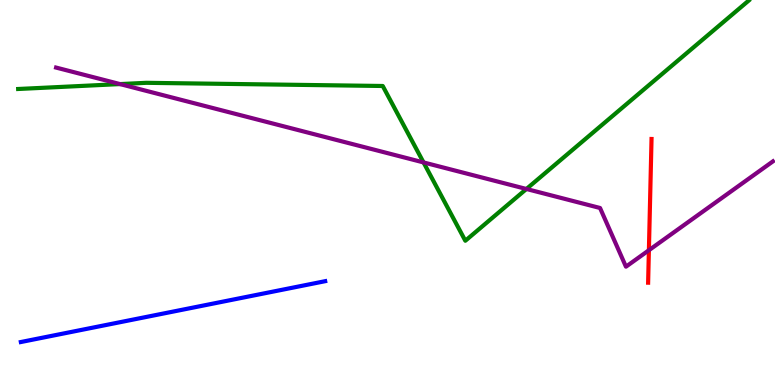[{'lines': ['blue', 'red'], 'intersections': []}, {'lines': ['green', 'red'], 'intersections': []}, {'lines': ['purple', 'red'], 'intersections': [{'x': 8.37, 'y': 3.5}]}, {'lines': ['blue', 'green'], 'intersections': []}, {'lines': ['blue', 'purple'], 'intersections': []}, {'lines': ['green', 'purple'], 'intersections': [{'x': 1.55, 'y': 7.82}, {'x': 5.46, 'y': 5.78}, {'x': 6.79, 'y': 5.09}]}]